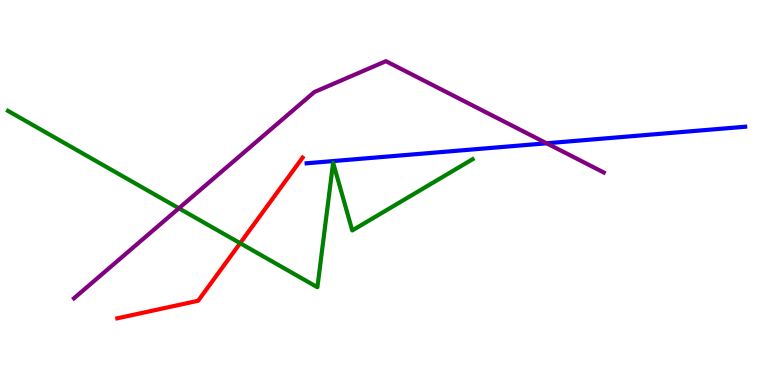[{'lines': ['blue', 'red'], 'intersections': []}, {'lines': ['green', 'red'], 'intersections': [{'x': 3.1, 'y': 3.68}]}, {'lines': ['purple', 'red'], 'intersections': []}, {'lines': ['blue', 'green'], 'intersections': []}, {'lines': ['blue', 'purple'], 'intersections': [{'x': 7.05, 'y': 6.28}]}, {'lines': ['green', 'purple'], 'intersections': [{'x': 2.31, 'y': 4.59}]}]